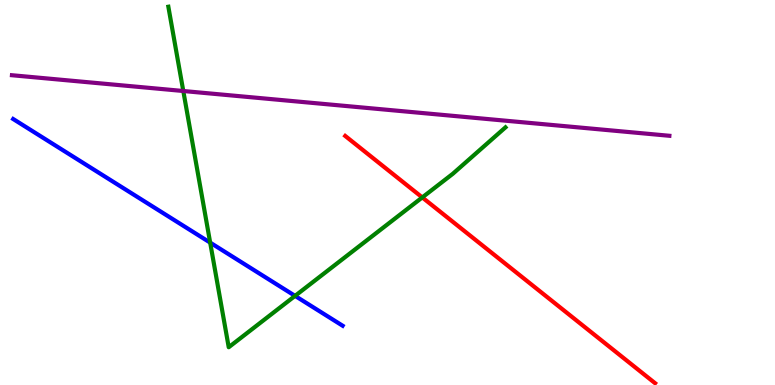[{'lines': ['blue', 'red'], 'intersections': []}, {'lines': ['green', 'red'], 'intersections': [{'x': 5.45, 'y': 4.87}]}, {'lines': ['purple', 'red'], 'intersections': []}, {'lines': ['blue', 'green'], 'intersections': [{'x': 2.71, 'y': 3.7}, {'x': 3.81, 'y': 2.31}]}, {'lines': ['blue', 'purple'], 'intersections': []}, {'lines': ['green', 'purple'], 'intersections': [{'x': 2.37, 'y': 7.64}]}]